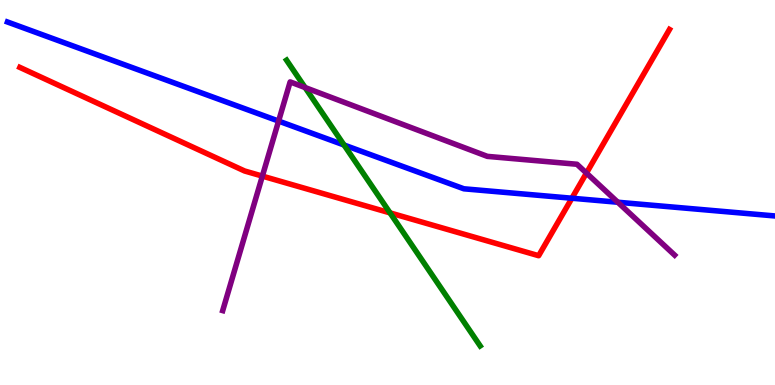[{'lines': ['blue', 'red'], 'intersections': [{'x': 7.38, 'y': 4.85}]}, {'lines': ['green', 'red'], 'intersections': [{'x': 5.03, 'y': 4.47}]}, {'lines': ['purple', 'red'], 'intersections': [{'x': 3.39, 'y': 5.43}, {'x': 7.57, 'y': 5.5}]}, {'lines': ['blue', 'green'], 'intersections': [{'x': 4.44, 'y': 6.23}]}, {'lines': ['blue', 'purple'], 'intersections': [{'x': 3.59, 'y': 6.86}, {'x': 7.97, 'y': 4.75}]}, {'lines': ['green', 'purple'], 'intersections': [{'x': 3.94, 'y': 7.73}]}]